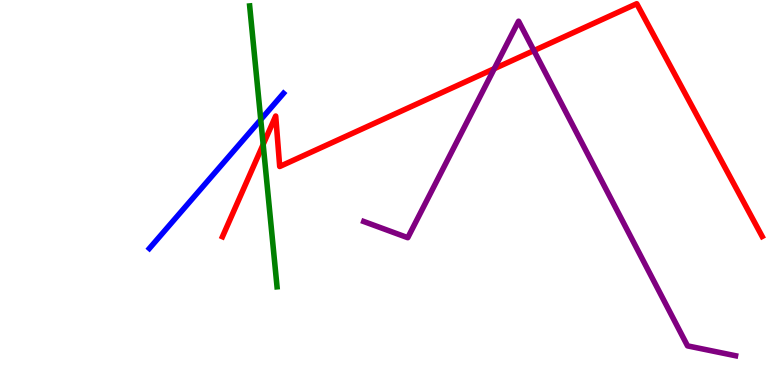[{'lines': ['blue', 'red'], 'intersections': []}, {'lines': ['green', 'red'], 'intersections': [{'x': 3.4, 'y': 6.25}]}, {'lines': ['purple', 'red'], 'intersections': [{'x': 6.38, 'y': 8.22}, {'x': 6.89, 'y': 8.69}]}, {'lines': ['blue', 'green'], 'intersections': [{'x': 3.36, 'y': 6.89}]}, {'lines': ['blue', 'purple'], 'intersections': []}, {'lines': ['green', 'purple'], 'intersections': []}]